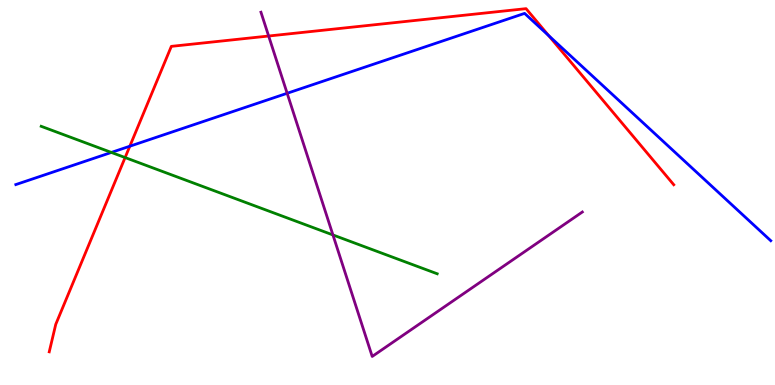[{'lines': ['blue', 'red'], 'intersections': [{'x': 1.68, 'y': 6.2}, {'x': 7.08, 'y': 9.08}]}, {'lines': ['green', 'red'], 'intersections': [{'x': 1.61, 'y': 5.91}]}, {'lines': ['purple', 'red'], 'intersections': [{'x': 3.47, 'y': 9.06}]}, {'lines': ['blue', 'green'], 'intersections': [{'x': 1.44, 'y': 6.04}]}, {'lines': ['blue', 'purple'], 'intersections': [{'x': 3.71, 'y': 7.58}]}, {'lines': ['green', 'purple'], 'intersections': [{'x': 4.3, 'y': 3.9}]}]